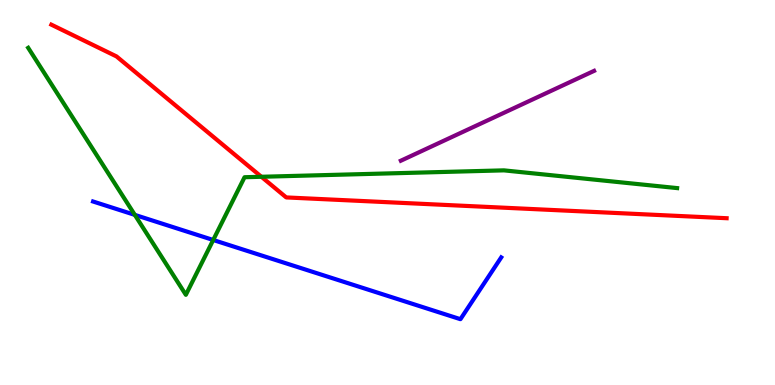[{'lines': ['blue', 'red'], 'intersections': []}, {'lines': ['green', 'red'], 'intersections': [{'x': 3.37, 'y': 5.41}]}, {'lines': ['purple', 'red'], 'intersections': []}, {'lines': ['blue', 'green'], 'intersections': [{'x': 1.74, 'y': 4.42}, {'x': 2.75, 'y': 3.77}]}, {'lines': ['blue', 'purple'], 'intersections': []}, {'lines': ['green', 'purple'], 'intersections': []}]